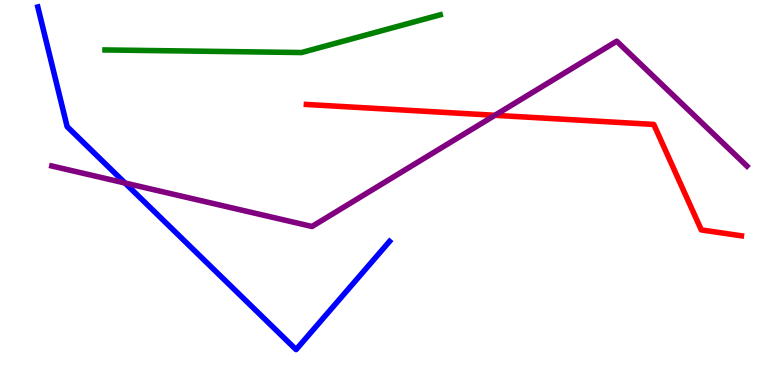[{'lines': ['blue', 'red'], 'intersections': []}, {'lines': ['green', 'red'], 'intersections': []}, {'lines': ['purple', 'red'], 'intersections': [{'x': 6.39, 'y': 7.01}]}, {'lines': ['blue', 'green'], 'intersections': []}, {'lines': ['blue', 'purple'], 'intersections': [{'x': 1.61, 'y': 5.25}]}, {'lines': ['green', 'purple'], 'intersections': []}]